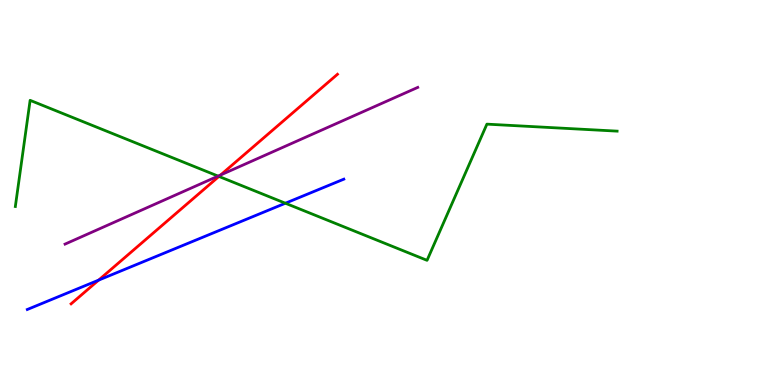[{'lines': ['blue', 'red'], 'intersections': [{'x': 1.27, 'y': 2.72}]}, {'lines': ['green', 'red'], 'intersections': [{'x': 2.82, 'y': 5.42}]}, {'lines': ['purple', 'red'], 'intersections': [{'x': 2.85, 'y': 5.45}]}, {'lines': ['blue', 'green'], 'intersections': [{'x': 3.68, 'y': 4.72}]}, {'lines': ['blue', 'purple'], 'intersections': []}, {'lines': ['green', 'purple'], 'intersections': [{'x': 2.81, 'y': 5.43}]}]